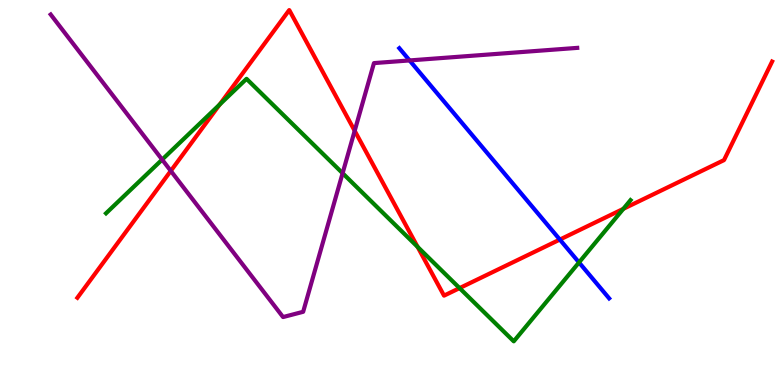[{'lines': ['blue', 'red'], 'intersections': [{'x': 7.22, 'y': 3.78}]}, {'lines': ['green', 'red'], 'intersections': [{'x': 2.83, 'y': 7.28}, {'x': 5.39, 'y': 3.59}, {'x': 5.93, 'y': 2.52}, {'x': 8.04, 'y': 4.58}]}, {'lines': ['purple', 'red'], 'intersections': [{'x': 2.2, 'y': 5.56}, {'x': 4.58, 'y': 6.6}]}, {'lines': ['blue', 'green'], 'intersections': [{'x': 7.47, 'y': 3.18}]}, {'lines': ['blue', 'purple'], 'intersections': [{'x': 5.28, 'y': 8.43}]}, {'lines': ['green', 'purple'], 'intersections': [{'x': 2.09, 'y': 5.85}, {'x': 4.42, 'y': 5.5}]}]